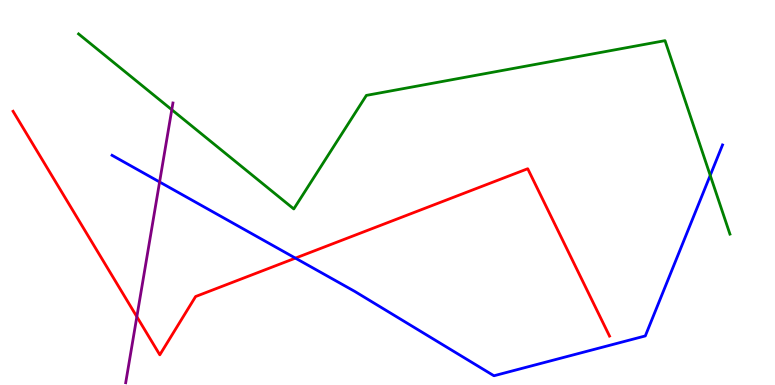[{'lines': ['blue', 'red'], 'intersections': [{'x': 3.81, 'y': 3.3}]}, {'lines': ['green', 'red'], 'intersections': []}, {'lines': ['purple', 'red'], 'intersections': [{'x': 1.77, 'y': 1.77}]}, {'lines': ['blue', 'green'], 'intersections': [{'x': 9.16, 'y': 5.45}]}, {'lines': ['blue', 'purple'], 'intersections': [{'x': 2.06, 'y': 5.27}]}, {'lines': ['green', 'purple'], 'intersections': [{'x': 2.22, 'y': 7.15}]}]